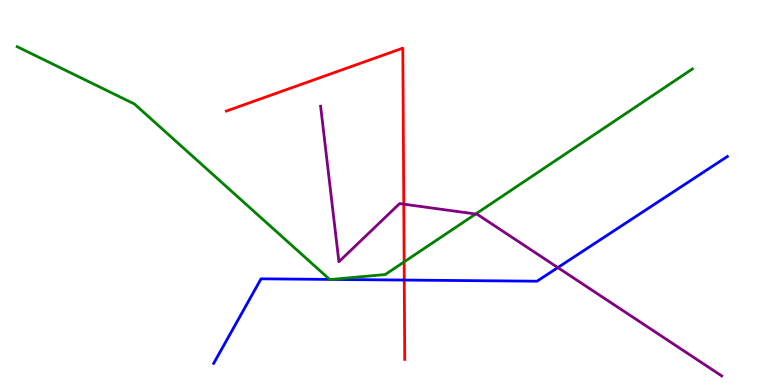[{'lines': ['blue', 'red'], 'intersections': [{'x': 5.22, 'y': 2.73}]}, {'lines': ['green', 'red'], 'intersections': [{'x': 5.21, 'y': 3.2}]}, {'lines': ['purple', 'red'], 'intersections': [{'x': 5.21, 'y': 4.7}]}, {'lines': ['blue', 'green'], 'intersections': [{'x': 4.25, 'y': 2.74}, {'x': 4.28, 'y': 2.74}]}, {'lines': ['blue', 'purple'], 'intersections': [{'x': 7.2, 'y': 3.05}]}, {'lines': ['green', 'purple'], 'intersections': [{'x': 6.14, 'y': 4.44}]}]